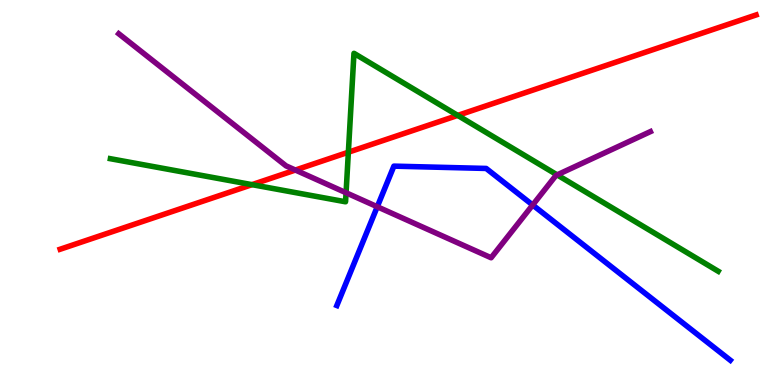[{'lines': ['blue', 'red'], 'intersections': []}, {'lines': ['green', 'red'], 'intersections': [{'x': 3.25, 'y': 5.2}, {'x': 4.5, 'y': 6.05}, {'x': 5.91, 'y': 7.0}]}, {'lines': ['purple', 'red'], 'intersections': [{'x': 3.81, 'y': 5.58}]}, {'lines': ['blue', 'green'], 'intersections': []}, {'lines': ['blue', 'purple'], 'intersections': [{'x': 4.87, 'y': 4.63}, {'x': 6.87, 'y': 4.68}]}, {'lines': ['green', 'purple'], 'intersections': [{'x': 4.47, 'y': 4.99}, {'x': 7.19, 'y': 5.46}]}]